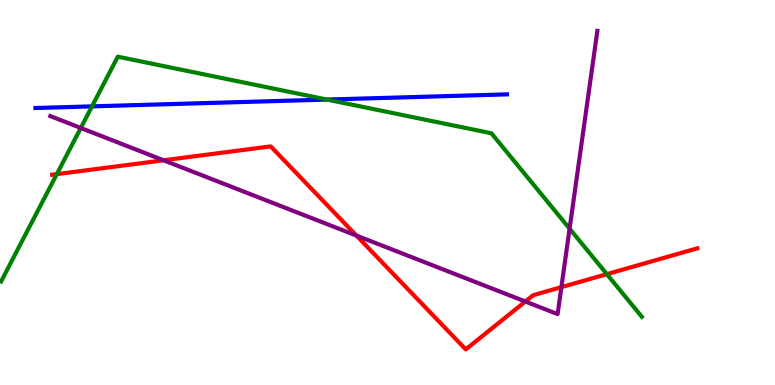[{'lines': ['blue', 'red'], 'intersections': []}, {'lines': ['green', 'red'], 'intersections': [{'x': 0.733, 'y': 5.48}, {'x': 7.83, 'y': 2.88}]}, {'lines': ['purple', 'red'], 'intersections': [{'x': 2.11, 'y': 5.84}, {'x': 4.6, 'y': 3.88}, {'x': 6.78, 'y': 2.17}, {'x': 7.24, 'y': 2.54}]}, {'lines': ['blue', 'green'], 'intersections': [{'x': 1.19, 'y': 7.24}, {'x': 4.22, 'y': 7.41}]}, {'lines': ['blue', 'purple'], 'intersections': []}, {'lines': ['green', 'purple'], 'intersections': [{'x': 1.04, 'y': 6.68}, {'x': 7.35, 'y': 4.06}]}]